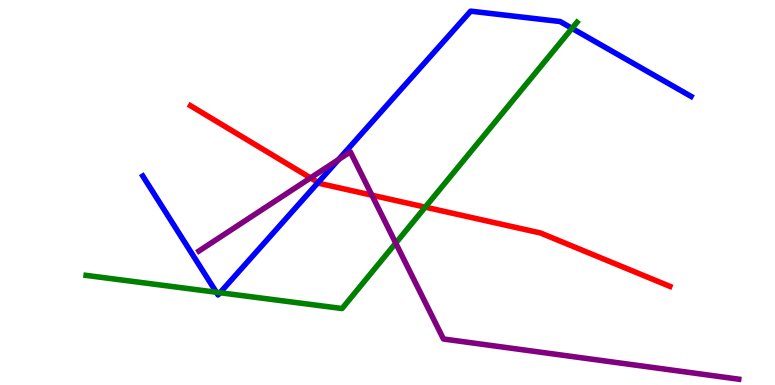[{'lines': ['blue', 'red'], 'intersections': [{'x': 4.11, 'y': 5.26}]}, {'lines': ['green', 'red'], 'intersections': [{'x': 5.49, 'y': 4.62}]}, {'lines': ['purple', 'red'], 'intersections': [{'x': 4.01, 'y': 5.38}, {'x': 4.8, 'y': 4.93}]}, {'lines': ['blue', 'green'], 'intersections': [{'x': 2.79, 'y': 2.41}, {'x': 2.84, 'y': 2.4}, {'x': 7.38, 'y': 9.26}]}, {'lines': ['blue', 'purple'], 'intersections': [{'x': 4.37, 'y': 5.86}]}, {'lines': ['green', 'purple'], 'intersections': [{'x': 5.11, 'y': 3.69}]}]